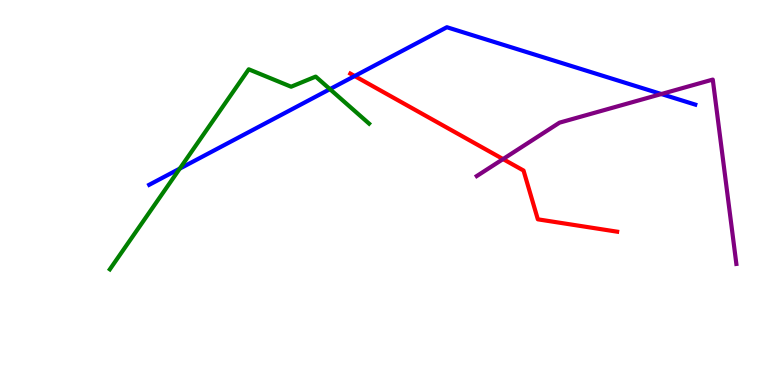[{'lines': ['blue', 'red'], 'intersections': [{'x': 4.58, 'y': 8.02}]}, {'lines': ['green', 'red'], 'intersections': []}, {'lines': ['purple', 'red'], 'intersections': [{'x': 6.49, 'y': 5.87}]}, {'lines': ['blue', 'green'], 'intersections': [{'x': 2.32, 'y': 5.62}, {'x': 4.26, 'y': 7.68}]}, {'lines': ['blue', 'purple'], 'intersections': [{'x': 8.53, 'y': 7.56}]}, {'lines': ['green', 'purple'], 'intersections': []}]